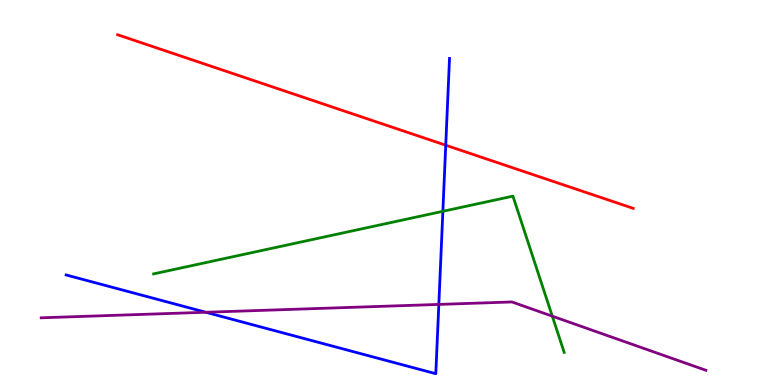[{'lines': ['blue', 'red'], 'intersections': [{'x': 5.75, 'y': 6.23}]}, {'lines': ['green', 'red'], 'intersections': []}, {'lines': ['purple', 'red'], 'intersections': []}, {'lines': ['blue', 'green'], 'intersections': [{'x': 5.71, 'y': 4.51}]}, {'lines': ['blue', 'purple'], 'intersections': [{'x': 2.66, 'y': 1.89}, {'x': 5.66, 'y': 2.09}]}, {'lines': ['green', 'purple'], 'intersections': [{'x': 7.13, 'y': 1.79}]}]